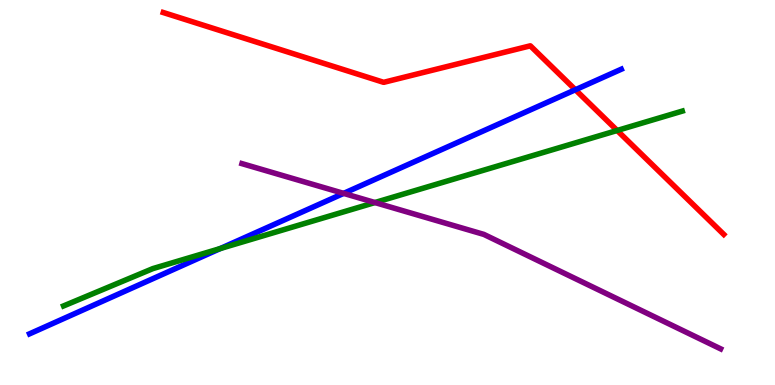[{'lines': ['blue', 'red'], 'intersections': [{'x': 7.42, 'y': 7.67}]}, {'lines': ['green', 'red'], 'intersections': [{'x': 7.96, 'y': 6.61}]}, {'lines': ['purple', 'red'], 'intersections': []}, {'lines': ['blue', 'green'], 'intersections': [{'x': 2.84, 'y': 3.54}]}, {'lines': ['blue', 'purple'], 'intersections': [{'x': 4.43, 'y': 4.98}]}, {'lines': ['green', 'purple'], 'intersections': [{'x': 4.84, 'y': 4.74}]}]